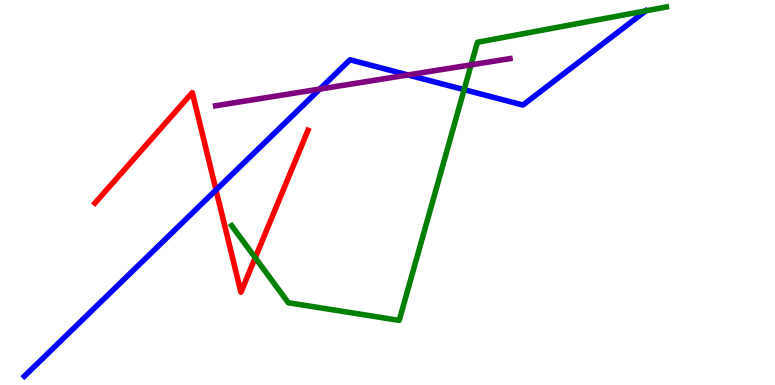[{'lines': ['blue', 'red'], 'intersections': [{'x': 2.79, 'y': 5.07}]}, {'lines': ['green', 'red'], 'intersections': [{'x': 3.29, 'y': 3.31}]}, {'lines': ['purple', 'red'], 'intersections': []}, {'lines': ['blue', 'green'], 'intersections': [{'x': 5.99, 'y': 7.67}]}, {'lines': ['blue', 'purple'], 'intersections': [{'x': 4.13, 'y': 7.69}, {'x': 5.26, 'y': 8.05}]}, {'lines': ['green', 'purple'], 'intersections': [{'x': 6.08, 'y': 8.32}]}]